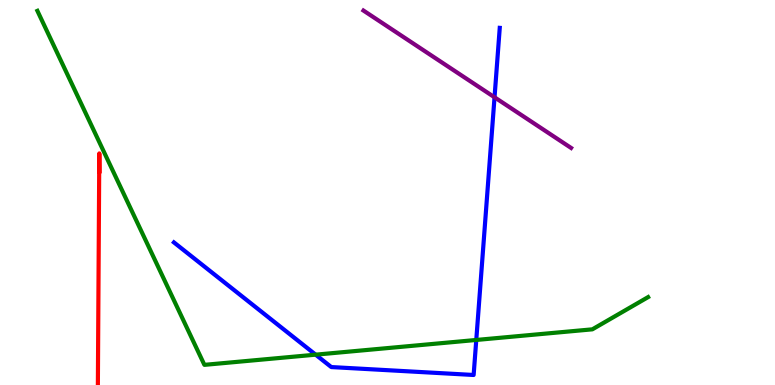[{'lines': ['blue', 'red'], 'intersections': []}, {'lines': ['green', 'red'], 'intersections': []}, {'lines': ['purple', 'red'], 'intersections': []}, {'lines': ['blue', 'green'], 'intersections': [{'x': 4.07, 'y': 0.788}, {'x': 6.15, 'y': 1.17}]}, {'lines': ['blue', 'purple'], 'intersections': [{'x': 6.38, 'y': 7.47}]}, {'lines': ['green', 'purple'], 'intersections': []}]